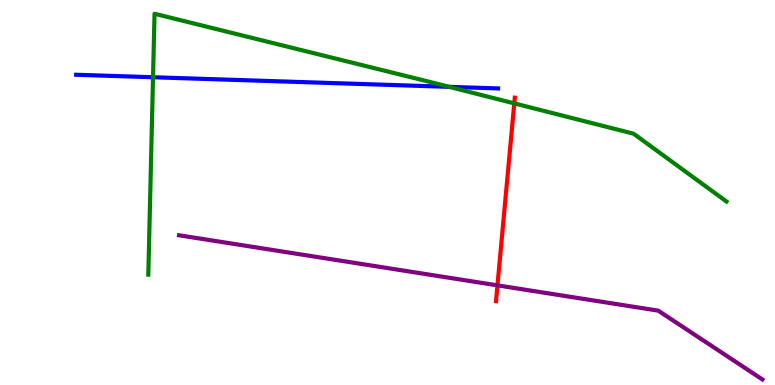[{'lines': ['blue', 'red'], 'intersections': []}, {'lines': ['green', 'red'], 'intersections': [{'x': 6.64, 'y': 7.31}]}, {'lines': ['purple', 'red'], 'intersections': [{'x': 6.42, 'y': 2.59}]}, {'lines': ['blue', 'green'], 'intersections': [{'x': 1.97, 'y': 7.99}, {'x': 5.8, 'y': 7.74}]}, {'lines': ['blue', 'purple'], 'intersections': []}, {'lines': ['green', 'purple'], 'intersections': []}]